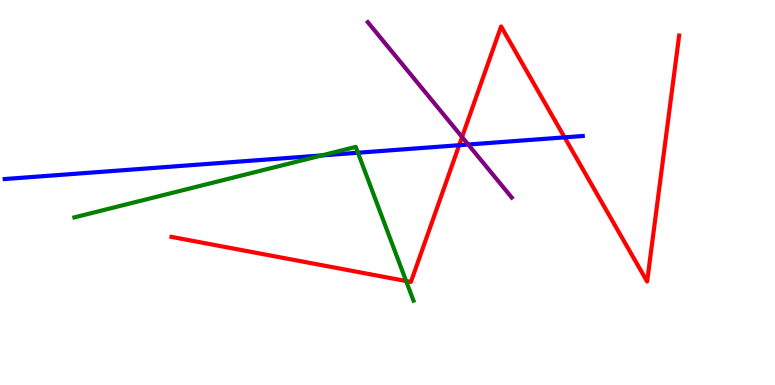[{'lines': ['blue', 'red'], 'intersections': [{'x': 5.92, 'y': 6.23}, {'x': 7.28, 'y': 6.43}]}, {'lines': ['green', 'red'], 'intersections': [{'x': 5.24, 'y': 2.7}]}, {'lines': ['purple', 'red'], 'intersections': [{'x': 5.96, 'y': 6.44}]}, {'lines': ['blue', 'green'], 'intersections': [{'x': 4.15, 'y': 5.96}, {'x': 4.62, 'y': 6.03}]}, {'lines': ['blue', 'purple'], 'intersections': [{'x': 6.04, 'y': 6.25}]}, {'lines': ['green', 'purple'], 'intersections': []}]